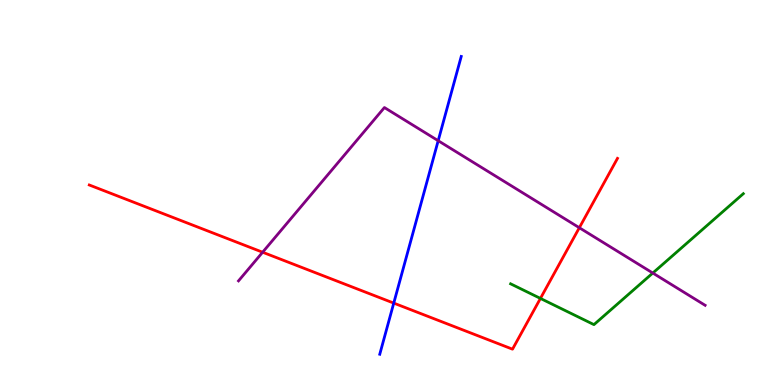[{'lines': ['blue', 'red'], 'intersections': [{'x': 5.08, 'y': 2.13}]}, {'lines': ['green', 'red'], 'intersections': [{'x': 6.97, 'y': 2.25}]}, {'lines': ['purple', 'red'], 'intersections': [{'x': 3.39, 'y': 3.45}, {'x': 7.48, 'y': 4.08}]}, {'lines': ['blue', 'green'], 'intersections': []}, {'lines': ['blue', 'purple'], 'intersections': [{'x': 5.65, 'y': 6.35}]}, {'lines': ['green', 'purple'], 'intersections': [{'x': 8.42, 'y': 2.91}]}]